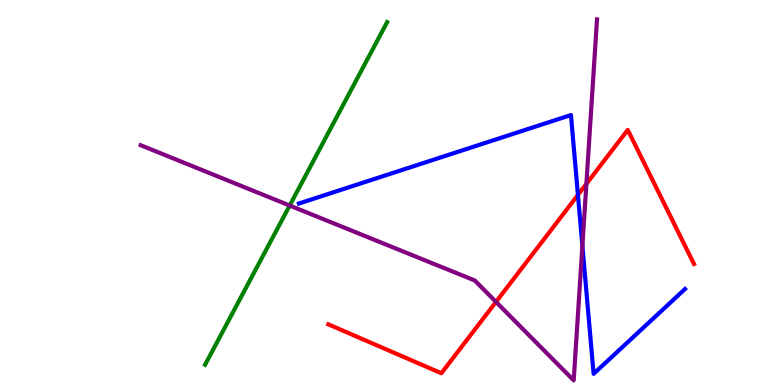[{'lines': ['blue', 'red'], 'intersections': [{'x': 7.46, 'y': 4.94}]}, {'lines': ['green', 'red'], 'intersections': []}, {'lines': ['purple', 'red'], 'intersections': [{'x': 6.4, 'y': 2.16}, {'x': 7.57, 'y': 5.22}]}, {'lines': ['blue', 'green'], 'intersections': []}, {'lines': ['blue', 'purple'], 'intersections': [{'x': 7.51, 'y': 3.62}]}, {'lines': ['green', 'purple'], 'intersections': [{'x': 3.74, 'y': 4.66}]}]